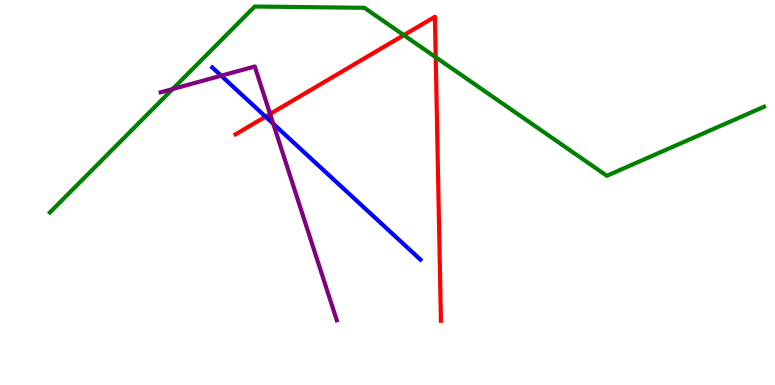[{'lines': ['blue', 'red'], 'intersections': [{'x': 3.43, 'y': 6.97}]}, {'lines': ['green', 'red'], 'intersections': [{'x': 5.21, 'y': 9.09}, {'x': 5.62, 'y': 8.51}]}, {'lines': ['purple', 'red'], 'intersections': [{'x': 3.49, 'y': 7.04}]}, {'lines': ['blue', 'green'], 'intersections': []}, {'lines': ['blue', 'purple'], 'intersections': [{'x': 2.85, 'y': 8.03}, {'x': 3.53, 'y': 6.79}]}, {'lines': ['green', 'purple'], 'intersections': [{'x': 2.23, 'y': 7.69}]}]